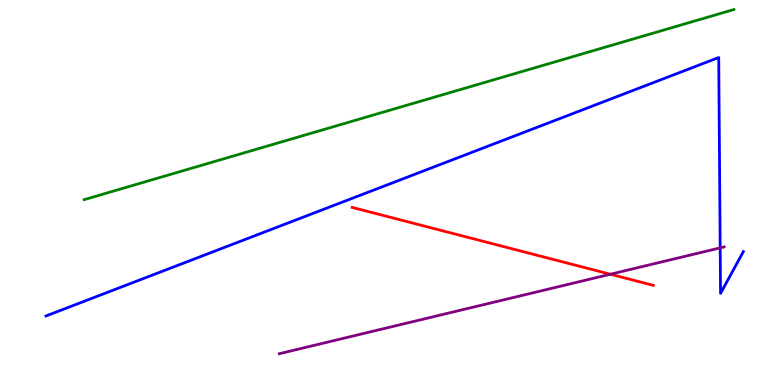[{'lines': ['blue', 'red'], 'intersections': []}, {'lines': ['green', 'red'], 'intersections': []}, {'lines': ['purple', 'red'], 'intersections': [{'x': 7.88, 'y': 2.88}]}, {'lines': ['blue', 'green'], 'intersections': []}, {'lines': ['blue', 'purple'], 'intersections': [{'x': 9.29, 'y': 3.56}]}, {'lines': ['green', 'purple'], 'intersections': []}]